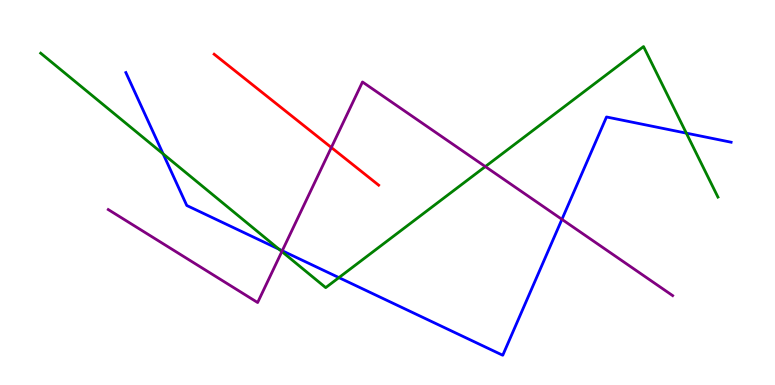[{'lines': ['blue', 'red'], 'intersections': []}, {'lines': ['green', 'red'], 'intersections': []}, {'lines': ['purple', 'red'], 'intersections': [{'x': 4.28, 'y': 6.17}]}, {'lines': ['blue', 'green'], 'intersections': [{'x': 2.11, 'y': 6.0}, {'x': 3.6, 'y': 3.53}, {'x': 4.37, 'y': 2.79}, {'x': 8.86, 'y': 6.54}]}, {'lines': ['blue', 'purple'], 'intersections': [{'x': 3.64, 'y': 3.49}, {'x': 7.25, 'y': 4.3}]}, {'lines': ['green', 'purple'], 'intersections': [{'x': 3.64, 'y': 3.47}, {'x': 6.26, 'y': 5.67}]}]